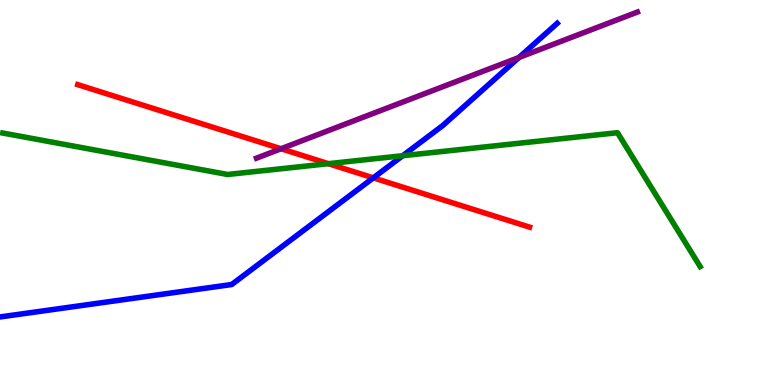[{'lines': ['blue', 'red'], 'intersections': [{'x': 4.82, 'y': 5.38}]}, {'lines': ['green', 'red'], 'intersections': [{'x': 4.24, 'y': 5.75}]}, {'lines': ['purple', 'red'], 'intersections': [{'x': 3.63, 'y': 6.14}]}, {'lines': ['blue', 'green'], 'intersections': [{'x': 5.2, 'y': 5.96}]}, {'lines': ['blue', 'purple'], 'intersections': [{'x': 6.7, 'y': 8.51}]}, {'lines': ['green', 'purple'], 'intersections': []}]